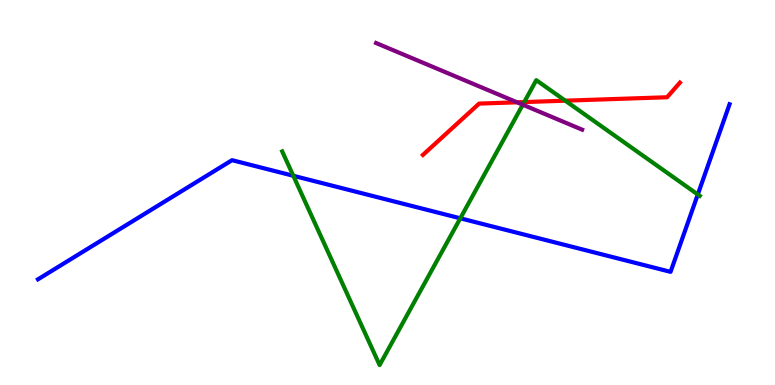[{'lines': ['blue', 'red'], 'intersections': []}, {'lines': ['green', 'red'], 'intersections': [{'x': 6.76, 'y': 7.35}, {'x': 7.29, 'y': 7.38}]}, {'lines': ['purple', 'red'], 'intersections': [{'x': 6.67, 'y': 7.34}]}, {'lines': ['blue', 'green'], 'intersections': [{'x': 3.78, 'y': 5.43}, {'x': 5.94, 'y': 4.33}, {'x': 9.0, 'y': 4.95}]}, {'lines': ['blue', 'purple'], 'intersections': []}, {'lines': ['green', 'purple'], 'intersections': [{'x': 6.75, 'y': 7.28}]}]